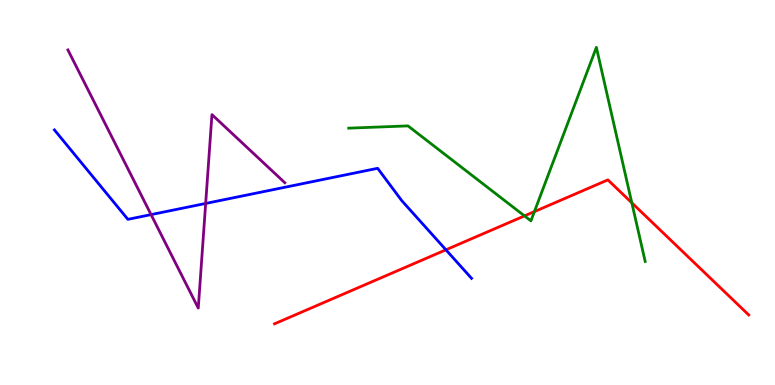[{'lines': ['blue', 'red'], 'intersections': [{'x': 5.75, 'y': 3.51}]}, {'lines': ['green', 'red'], 'intersections': [{'x': 6.77, 'y': 4.39}, {'x': 6.9, 'y': 4.5}, {'x': 8.15, 'y': 4.73}]}, {'lines': ['purple', 'red'], 'intersections': []}, {'lines': ['blue', 'green'], 'intersections': []}, {'lines': ['blue', 'purple'], 'intersections': [{'x': 1.95, 'y': 4.43}, {'x': 2.65, 'y': 4.72}]}, {'lines': ['green', 'purple'], 'intersections': []}]